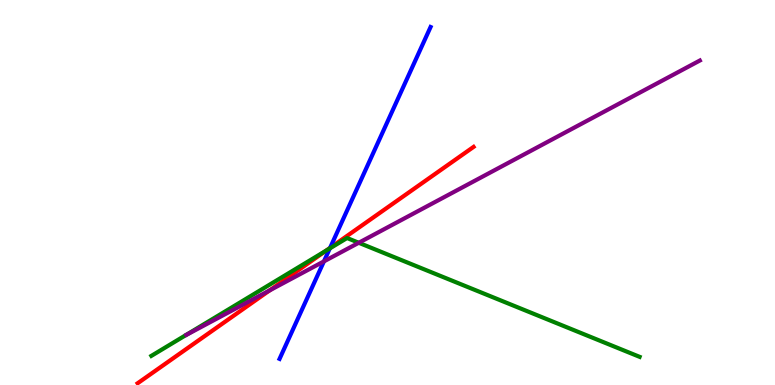[{'lines': ['blue', 'red'], 'intersections': [{'x': 4.26, 'y': 3.56}]}, {'lines': ['green', 'red'], 'intersections': [{'x': 4.21, 'y': 3.49}]}, {'lines': ['purple', 'red'], 'intersections': [{'x': 3.48, 'y': 2.46}]}, {'lines': ['blue', 'green'], 'intersections': [{'x': 4.26, 'y': 3.55}]}, {'lines': ['blue', 'purple'], 'intersections': [{'x': 4.18, 'y': 3.21}]}, {'lines': ['green', 'purple'], 'intersections': [{'x': 4.63, 'y': 3.69}]}]